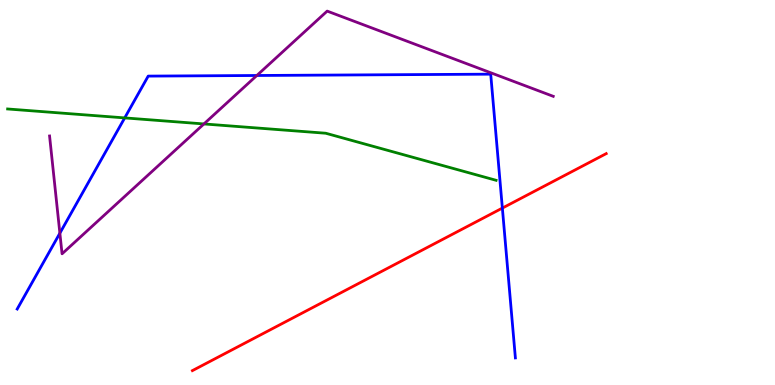[{'lines': ['blue', 'red'], 'intersections': [{'x': 6.48, 'y': 4.6}]}, {'lines': ['green', 'red'], 'intersections': []}, {'lines': ['purple', 'red'], 'intersections': []}, {'lines': ['blue', 'green'], 'intersections': [{'x': 1.61, 'y': 6.94}]}, {'lines': ['blue', 'purple'], 'intersections': [{'x': 0.773, 'y': 3.94}, {'x': 3.31, 'y': 8.04}]}, {'lines': ['green', 'purple'], 'intersections': [{'x': 2.63, 'y': 6.78}]}]